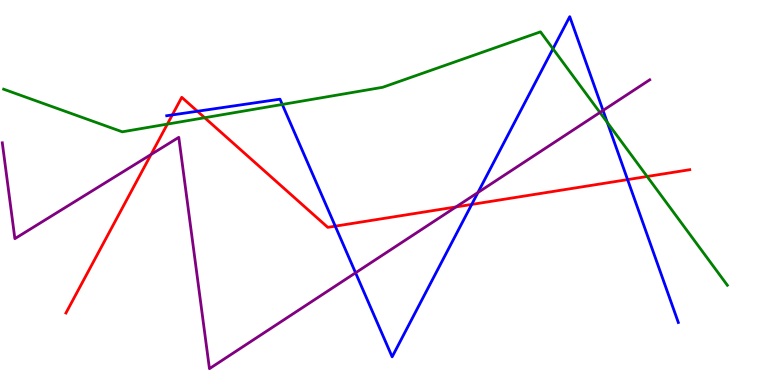[{'lines': ['blue', 'red'], 'intersections': [{'x': 2.22, 'y': 7.01}, {'x': 2.55, 'y': 7.11}, {'x': 4.33, 'y': 4.13}, {'x': 6.09, 'y': 4.69}, {'x': 8.1, 'y': 5.33}]}, {'lines': ['green', 'red'], 'intersections': [{'x': 2.16, 'y': 6.78}, {'x': 2.64, 'y': 6.94}, {'x': 8.35, 'y': 5.42}]}, {'lines': ['purple', 'red'], 'intersections': [{'x': 1.95, 'y': 5.99}, {'x': 5.88, 'y': 4.62}]}, {'lines': ['blue', 'green'], 'intersections': [{'x': 3.64, 'y': 7.29}, {'x': 7.14, 'y': 8.73}, {'x': 7.84, 'y': 6.82}]}, {'lines': ['blue', 'purple'], 'intersections': [{'x': 4.59, 'y': 2.91}, {'x': 6.17, 'y': 5.0}, {'x': 7.78, 'y': 7.13}]}, {'lines': ['green', 'purple'], 'intersections': [{'x': 7.74, 'y': 7.08}]}]